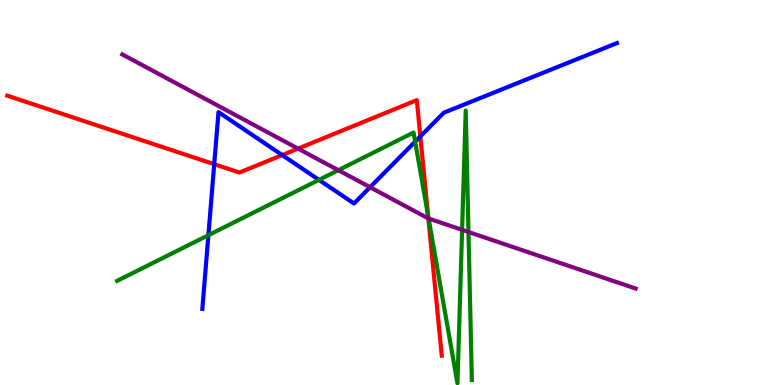[{'lines': ['blue', 'red'], 'intersections': [{'x': 2.76, 'y': 5.74}, {'x': 3.64, 'y': 5.97}, {'x': 5.42, 'y': 6.46}]}, {'lines': ['green', 'red'], 'intersections': [{'x': 5.52, 'y': 4.4}]}, {'lines': ['purple', 'red'], 'intersections': [{'x': 3.85, 'y': 6.14}, {'x': 5.53, 'y': 4.33}]}, {'lines': ['blue', 'green'], 'intersections': [{'x': 2.69, 'y': 3.89}, {'x': 4.12, 'y': 5.33}, {'x': 5.36, 'y': 6.32}]}, {'lines': ['blue', 'purple'], 'intersections': [{'x': 4.78, 'y': 5.14}]}, {'lines': ['green', 'purple'], 'intersections': [{'x': 4.37, 'y': 5.58}, {'x': 5.53, 'y': 4.32}, {'x': 5.96, 'y': 4.03}, {'x': 6.04, 'y': 3.97}]}]